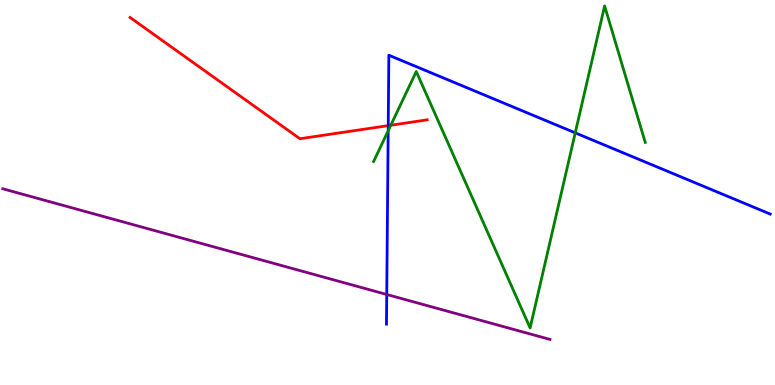[{'lines': ['blue', 'red'], 'intersections': [{'x': 5.01, 'y': 6.74}]}, {'lines': ['green', 'red'], 'intersections': [{'x': 5.04, 'y': 6.75}]}, {'lines': ['purple', 'red'], 'intersections': []}, {'lines': ['blue', 'green'], 'intersections': [{'x': 5.01, 'y': 6.6}, {'x': 7.42, 'y': 6.55}]}, {'lines': ['blue', 'purple'], 'intersections': [{'x': 4.99, 'y': 2.35}]}, {'lines': ['green', 'purple'], 'intersections': []}]